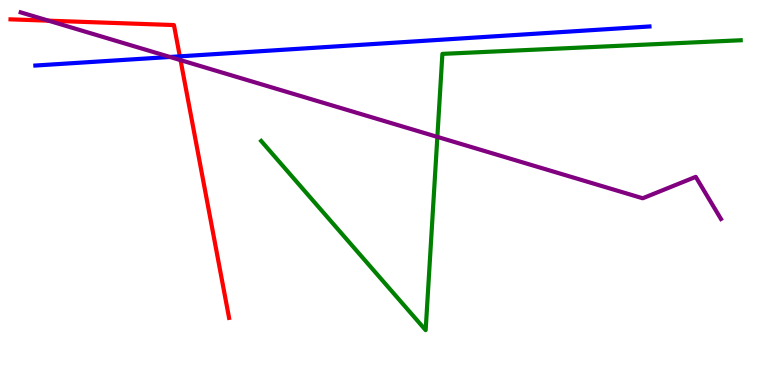[{'lines': ['blue', 'red'], 'intersections': [{'x': 2.32, 'y': 8.54}]}, {'lines': ['green', 'red'], 'intersections': []}, {'lines': ['purple', 'red'], 'intersections': [{'x': 0.626, 'y': 9.46}, {'x': 2.33, 'y': 8.44}]}, {'lines': ['blue', 'green'], 'intersections': []}, {'lines': ['blue', 'purple'], 'intersections': [{'x': 2.19, 'y': 8.52}]}, {'lines': ['green', 'purple'], 'intersections': [{'x': 5.64, 'y': 6.44}]}]